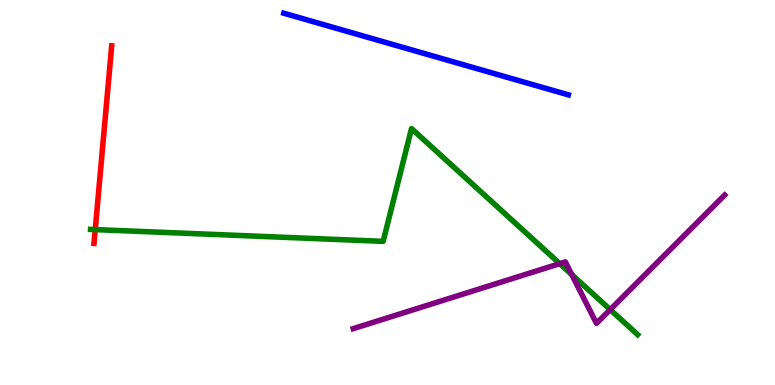[{'lines': ['blue', 'red'], 'intersections': []}, {'lines': ['green', 'red'], 'intersections': [{'x': 1.23, 'y': 4.04}]}, {'lines': ['purple', 'red'], 'intersections': []}, {'lines': ['blue', 'green'], 'intersections': []}, {'lines': ['blue', 'purple'], 'intersections': []}, {'lines': ['green', 'purple'], 'intersections': [{'x': 7.22, 'y': 3.15}, {'x': 7.38, 'y': 2.87}, {'x': 7.87, 'y': 1.96}]}]